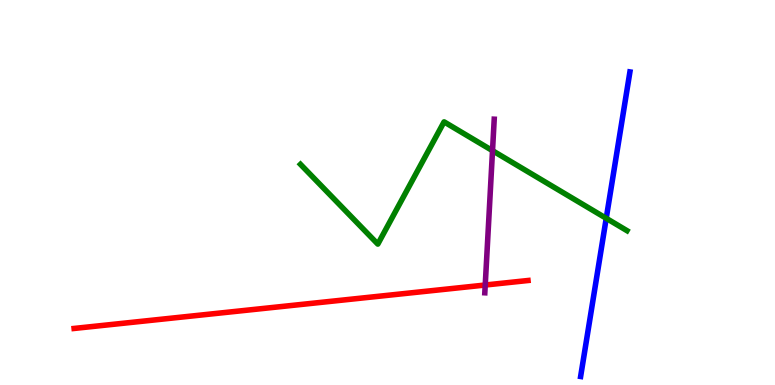[{'lines': ['blue', 'red'], 'intersections': []}, {'lines': ['green', 'red'], 'intersections': []}, {'lines': ['purple', 'red'], 'intersections': [{'x': 6.26, 'y': 2.6}]}, {'lines': ['blue', 'green'], 'intersections': [{'x': 7.82, 'y': 4.33}]}, {'lines': ['blue', 'purple'], 'intersections': []}, {'lines': ['green', 'purple'], 'intersections': [{'x': 6.36, 'y': 6.09}]}]